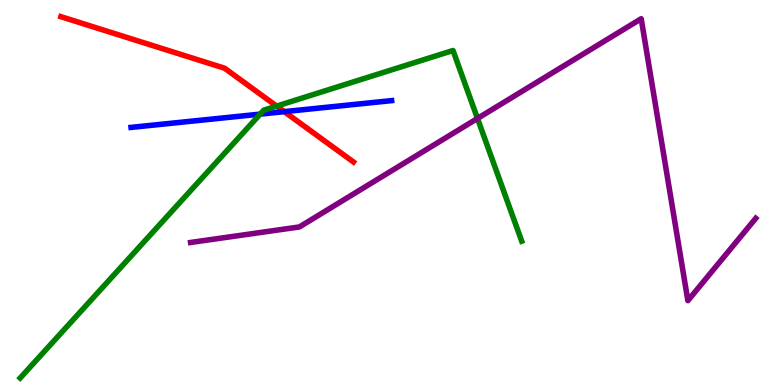[{'lines': ['blue', 'red'], 'intersections': [{'x': 3.67, 'y': 7.1}]}, {'lines': ['green', 'red'], 'intersections': [{'x': 3.57, 'y': 7.24}]}, {'lines': ['purple', 'red'], 'intersections': []}, {'lines': ['blue', 'green'], 'intersections': [{'x': 3.36, 'y': 7.04}]}, {'lines': ['blue', 'purple'], 'intersections': []}, {'lines': ['green', 'purple'], 'intersections': [{'x': 6.16, 'y': 6.92}]}]